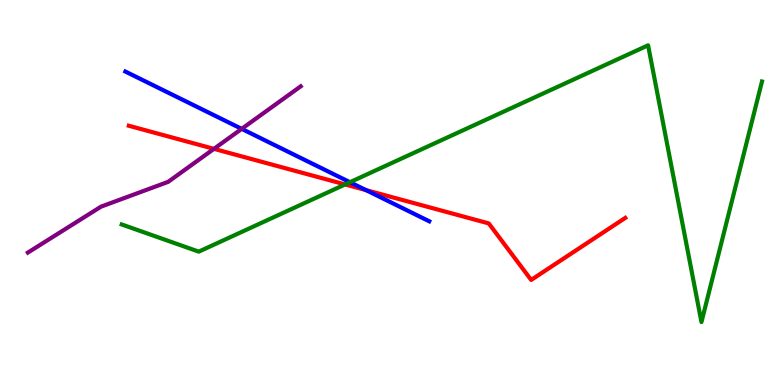[{'lines': ['blue', 'red'], 'intersections': [{'x': 4.72, 'y': 5.06}]}, {'lines': ['green', 'red'], 'intersections': [{'x': 4.45, 'y': 5.21}]}, {'lines': ['purple', 'red'], 'intersections': [{'x': 2.76, 'y': 6.13}]}, {'lines': ['blue', 'green'], 'intersections': [{'x': 4.52, 'y': 5.27}]}, {'lines': ['blue', 'purple'], 'intersections': [{'x': 3.12, 'y': 6.65}]}, {'lines': ['green', 'purple'], 'intersections': []}]